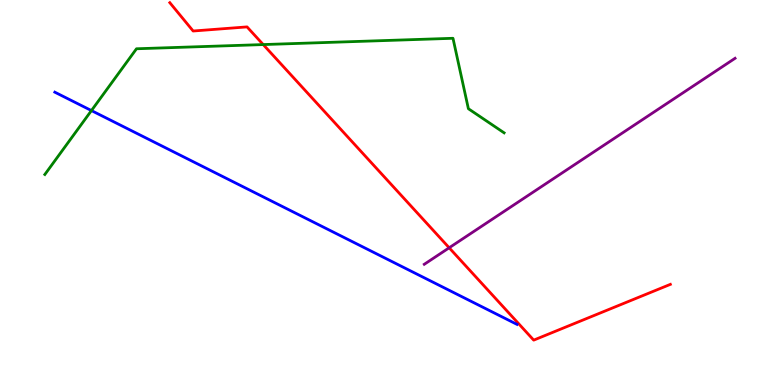[{'lines': ['blue', 'red'], 'intersections': []}, {'lines': ['green', 'red'], 'intersections': [{'x': 3.4, 'y': 8.84}]}, {'lines': ['purple', 'red'], 'intersections': [{'x': 5.8, 'y': 3.56}]}, {'lines': ['blue', 'green'], 'intersections': [{'x': 1.18, 'y': 7.13}]}, {'lines': ['blue', 'purple'], 'intersections': []}, {'lines': ['green', 'purple'], 'intersections': []}]